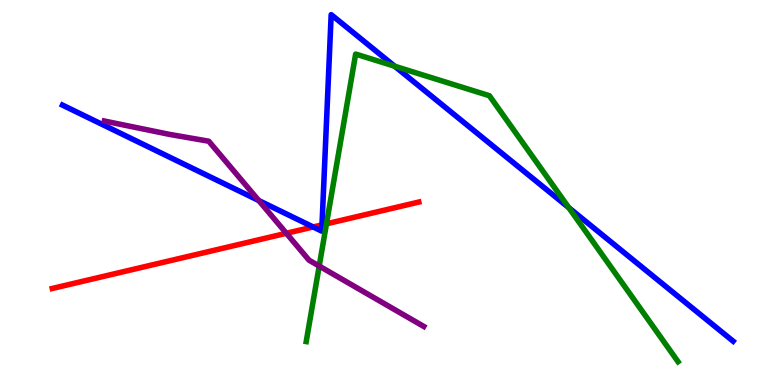[{'lines': ['blue', 'red'], 'intersections': [{'x': 4.04, 'y': 4.1}, {'x': 4.15, 'y': 4.16}]}, {'lines': ['green', 'red'], 'intersections': [{'x': 4.21, 'y': 4.19}]}, {'lines': ['purple', 'red'], 'intersections': [{'x': 3.7, 'y': 3.94}]}, {'lines': ['blue', 'green'], 'intersections': [{'x': 5.09, 'y': 8.28}, {'x': 7.34, 'y': 4.61}]}, {'lines': ['blue', 'purple'], 'intersections': [{'x': 3.34, 'y': 4.79}]}, {'lines': ['green', 'purple'], 'intersections': [{'x': 4.12, 'y': 3.09}]}]